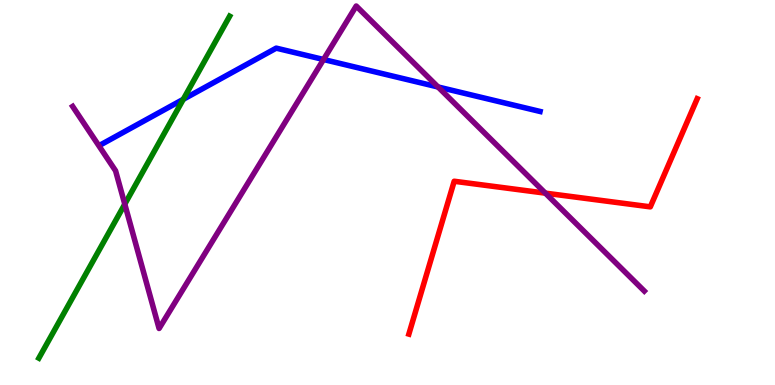[{'lines': ['blue', 'red'], 'intersections': []}, {'lines': ['green', 'red'], 'intersections': []}, {'lines': ['purple', 'red'], 'intersections': [{'x': 7.04, 'y': 4.98}]}, {'lines': ['blue', 'green'], 'intersections': [{'x': 2.36, 'y': 7.42}]}, {'lines': ['blue', 'purple'], 'intersections': [{'x': 4.17, 'y': 8.45}, {'x': 5.65, 'y': 7.74}]}, {'lines': ['green', 'purple'], 'intersections': [{'x': 1.61, 'y': 4.7}]}]